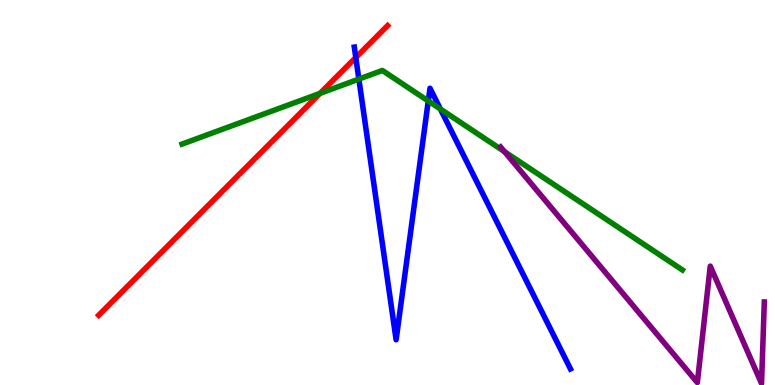[{'lines': ['blue', 'red'], 'intersections': [{'x': 4.59, 'y': 8.51}]}, {'lines': ['green', 'red'], 'intersections': [{'x': 4.13, 'y': 7.57}]}, {'lines': ['purple', 'red'], 'intersections': []}, {'lines': ['blue', 'green'], 'intersections': [{'x': 4.63, 'y': 7.95}, {'x': 5.53, 'y': 7.38}, {'x': 5.68, 'y': 7.17}]}, {'lines': ['blue', 'purple'], 'intersections': []}, {'lines': ['green', 'purple'], 'intersections': [{'x': 6.51, 'y': 6.06}]}]